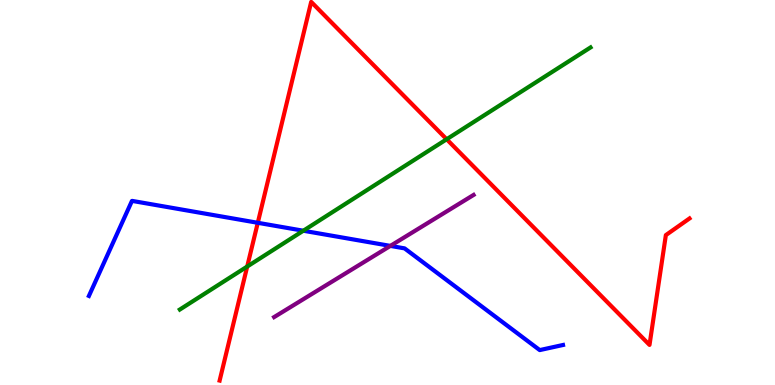[{'lines': ['blue', 'red'], 'intersections': [{'x': 3.33, 'y': 4.21}]}, {'lines': ['green', 'red'], 'intersections': [{'x': 3.19, 'y': 3.08}, {'x': 5.76, 'y': 6.38}]}, {'lines': ['purple', 'red'], 'intersections': []}, {'lines': ['blue', 'green'], 'intersections': [{'x': 3.91, 'y': 4.01}]}, {'lines': ['blue', 'purple'], 'intersections': [{'x': 5.04, 'y': 3.61}]}, {'lines': ['green', 'purple'], 'intersections': []}]